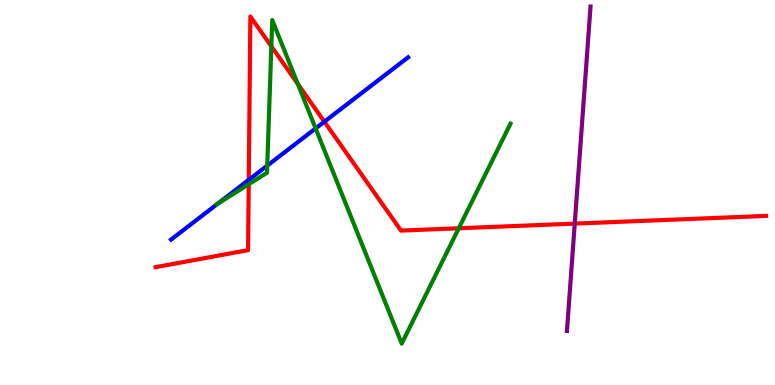[{'lines': ['blue', 'red'], 'intersections': [{'x': 3.21, 'y': 5.33}, {'x': 4.19, 'y': 6.84}]}, {'lines': ['green', 'red'], 'intersections': [{'x': 3.21, 'y': 5.21}, {'x': 3.5, 'y': 8.8}, {'x': 3.84, 'y': 7.82}, {'x': 5.92, 'y': 4.07}]}, {'lines': ['purple', 'red'], 'intersections': [{'x': 7.42, 'y': 4.19}]}, {'lines': ['blue', 'green'], 'intersections': [{'x': 2.81, 'y': 4.71}, {'x': 3.45, 'y': 5.7}, {'x': 4.07, 'y': 6.66}]}, {'lines': ['blue', 'purple'], 'intersections': []}, {'lines': ['green', 'purple'], 'intersections': []}]